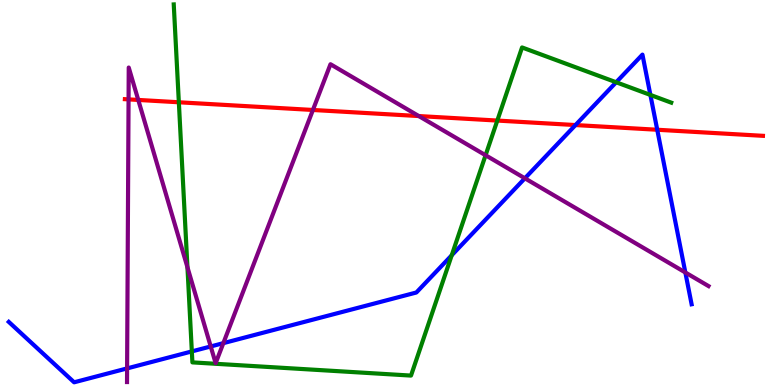[{'lines': ['blue', 'red'], 'intersections': [{'x': 7.43, 'y': 6.75}, {'x': 8.48, 'y': 6.63}]}, {'lines': ['green', 'red'], 'intersections': [{'x': 2.31, 'y': 7.34}, {'x': 6.42, 'y': 6.87}]}, {'lines': ['purple', 'red'], 'intersections': [{'x': 1.66, 'y': 7.42}, {'x': 1.78, 'y': 7.4}, {'x': 4.04, 'y': 7.14}, {'x': 5.4, 'y': 6.99}]}, {'lines': ['blue', 'green'], 'intersections': [{'x': 2.48, 'y': 0.872}, {'x': 5.83, 'y': 3.37}, {'x': 7.95, 'y': 7.86}, {'x': 8.39, 'y': 7.53}]}, {'lines': ['blue', 'purple'], 'intersections': [{'x': 1.64, 'y': 0.431}, {'x': 2.72, 'y': 1.0}, {'x': 2.88, 'y': 1.09}, {'x': 6.77, 'y': 5.37}, {'x': 8.84, 'y': 2.92}]}, {'lines': ['green', 'purple'], 'intersections': [{'x': 2.42, 'y': 3.06}, {'x': 6.27, 'y': 5.97}]}]